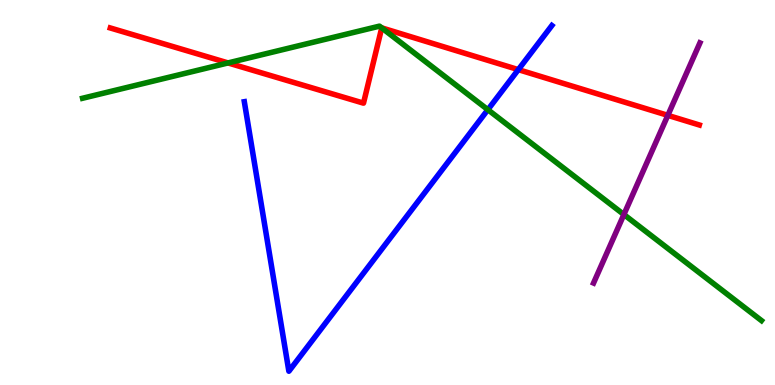[{'lines': ['blue', 'red'], 'intersections': [{'x': 6.69, 'y': 8.19}]}, {'lines': ['green', 'red'], 'intersections': [{'x': 2.94, 'y': 8.37}, {'x': 4.93, 'y': 9.28}]}, {'lines': ['purple', 'red'], 'intersections': [{'x': 8.62, 'y': 7.0}]}, {'lines': ['blue', 'green'], 'intersections': [{'x': 6.29, 'y': 7.15}]}, {'lines': ['blue', 'purple'], 'intersections': []}, {'lines': ['green', 'purple'], 'intersections': [{'x': 8.05, 'y': 4.43}]}]